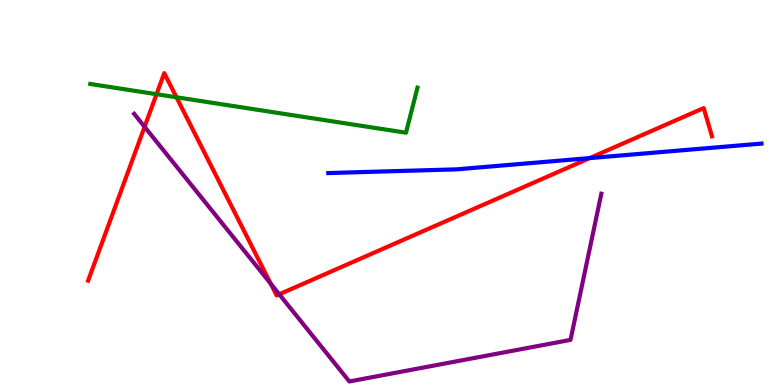[{'lines': ['blue', 'red'], 'intersections': [{'x': 7.61, 'y': 5.89}]}, {'lines': ['green', 'red'], 'intersections': [{'x': 2.02, 'y': 7.55}, {'x': 2.28, 'y': 7.47}]}, {'lines': ['purple', 'red'], 'intersections': [{'x': 1.87, 'y': 6.71}, {'x': 3.49, 'y': 2.63}, {'x': 3.6, 'y': 2.36}]}, {'lines': ['blue', 'green'], 'intersections': []}, {'lines': ['blue', 'purple'], 'intersections': []}, {'lines': ['green', 'purple'], 'intersections': []}]